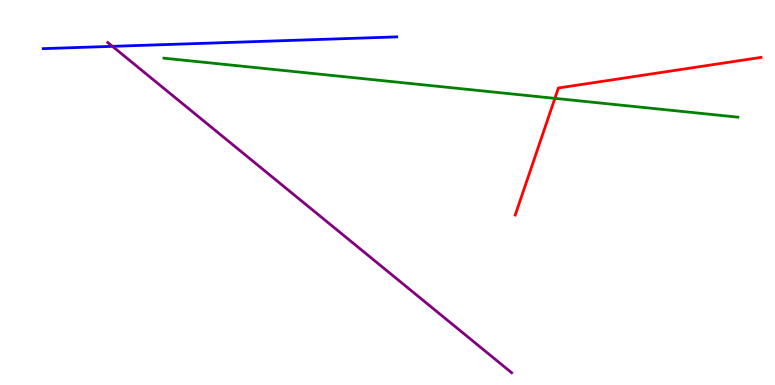[{'lines': ['blue', 'red'], 'intersections': []}, {'lines': ['green', 'red'], 'intersections': [{'x': 7.16, 'y': 7.45}]}, {'lines': ['purple', 'red'], 'intersections': []}, {'lines': ['blue', 'green'], 'intersections': []}, {'lines': ['blue', 'purple'], 'intersections': [{'x': 1.45, 'y': 8.8}]}, {'lines': ['green', 'purple'], 'intersections': []}]